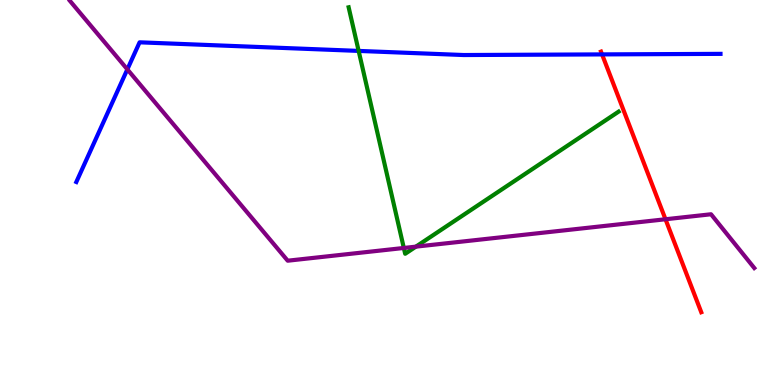[{'lines': ['blue', 'red'], 'intersections': [{'x': 7.77, 'y': 8.59}]}, {'lines': ['green', 'red'], 'intersections': []}, {'lines': ['purple', 'red'], 'intersections': [{'x': 8.59, 'y': 4.3}]}, {'lines': ['blue', 'green'], 'intersections': [{'x': 4.63, 'y': 8.68}]}, {'lines': ['blue', 'purple'], 'intersections': [{'x': 1.64, 'y': 8.2}]}, {'lines': ['green', 'purple'], 'intersections': [{'x': 5.21, 'y': 3.56}, {'x': 5.37, 'y': 3.59}]}]